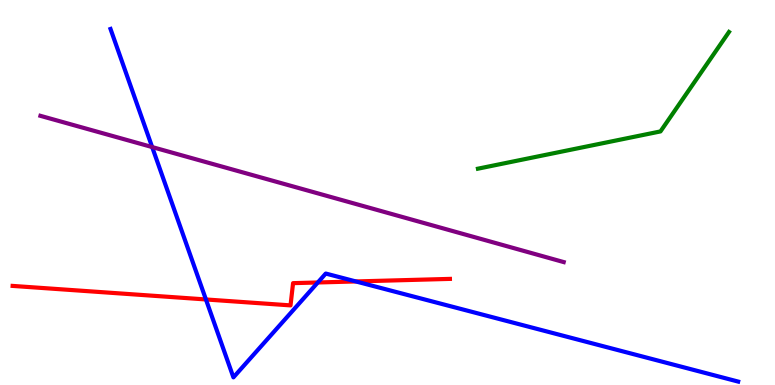[{'lines': ['blue', 'red'], 'intersections': [{'x': 2.66, 'y': 2.22}, {'x': 4.1, 'y': 2.66}, {'x': 4.59, 'y': 2.69}]}, {'lines': ['green', 'red'], 'intersections': []}, {'lines': ['purple', 'red'], 'intersections': []}, {'lines': ['blue', 'green'], 'intersections': []}, {'lines': ['blue', 'purple'], 'intersections': [{'x': 1.96, 'y': 6.18}]}, {'lines': ['green', 'purple'], 'intersections': []}]